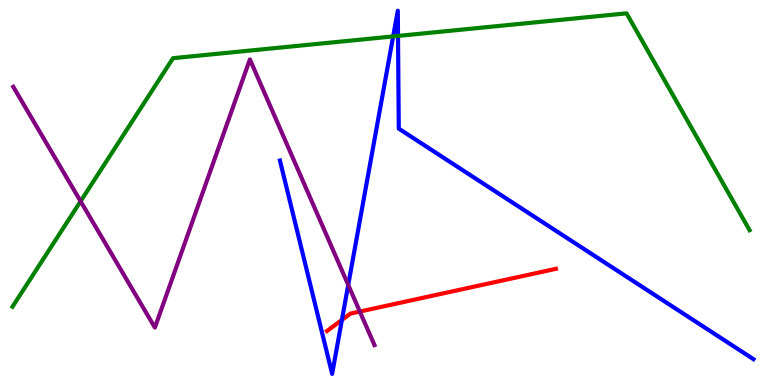[{'lines': ['blue', 'red'], 'intersections': [{'x': 4.41, 'y': 1.69}]}, {'lines': ['green', 'red'], 'intersections': []}, {'lines': ['purple', 'red'], 'intersections': [{'x': 4.64, 'y': 1.91}]}, {'lines': ['blue', 'green'], 'intersections': [{'x': 5.07, 'y': 9.05}, {'x': 5.14, 'y': 9.07}]}, {'lines': ['blue', 'purple'], 'intersections': [{'x': 4.49, 'y': 2.6}]}, {'lines': ['green', 'purple'], 'intersections': [{'x': 1.04, 'y': 4.77}]}]